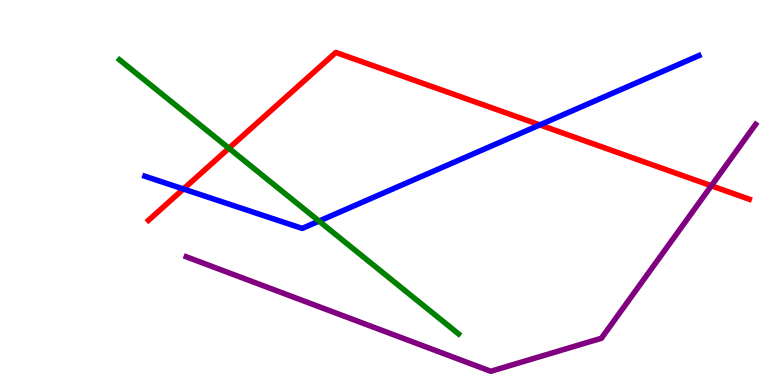[{'lines': ['blue', 'red'], 'intersections': [{'x': 2.37, 'y': 5.09}, {'x': 6.97, 'y': 6.76}]}, {'lines': ['green', 'red'], 'intersections': [{'x': 2.95, 'y': 6.15}]}, {'lines': ['purple', 'red'], 'intersections': [{'x': 9.18, 'y': 5.17}]}, {'lines': ['blue', 'green'], 'intersections': [{'x': 4.12, 'y': 4.26}]}, {'lines': ['blue', 'purple'], 'intersections': []}, {'lines': ['green', 'purple'], 'intersections': []}]